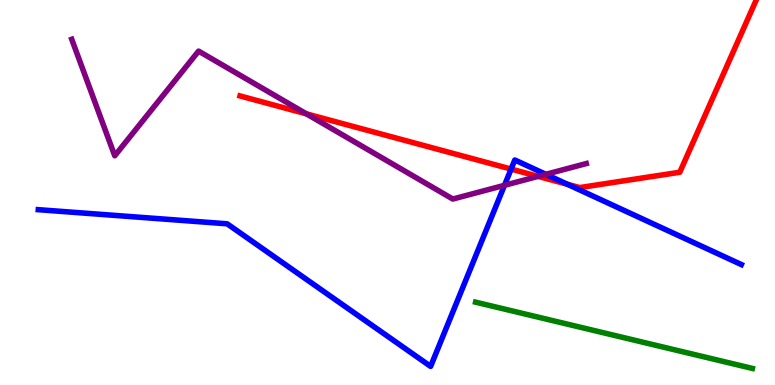[{'lines': ['blue', 'red'], 'intersections': [{'x': 6.59, 'y': 5.61}, {'x': 7.32, 'y': 5.21}]}, {'lines': ['green', 'red'], 'intersections': []}, {'lines': ['purple', 'red'], 'intersections': [{'x': 3.95, 'y': 7.04}, {'x': 6.94, 'y': 5.42}]}, {'lines': ['blue', 'green'], 'intersections': []}, {'lines': ['blue', 'purple'], 'intersections': [{'x': 6.51, 'y': 5.19}, {'x': 7.04, 'y': 5.47}]}, {'lines': ['green', 'purple'], 'intersections': []}]